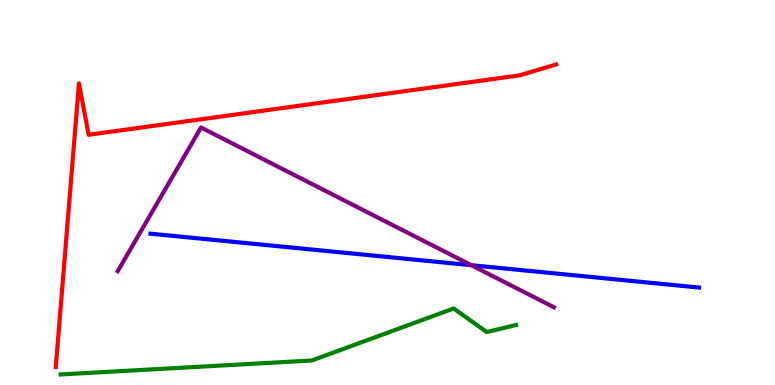[{'lines': ['blue', 'red'], 'intersections': []}, {'lines': ['green', 'red'], 'intersections': []}, {'lines': ['purple', 'red'], 'intersections': []}, {'lines': ['blue', 'green'], 'intersections': []}, {'lines': ['blue', 'purple'], 'intersections': [{'x': 6.08, 'y': 3.11}]}, {'lines': ['green', 'purple'], 'intersections': []}]